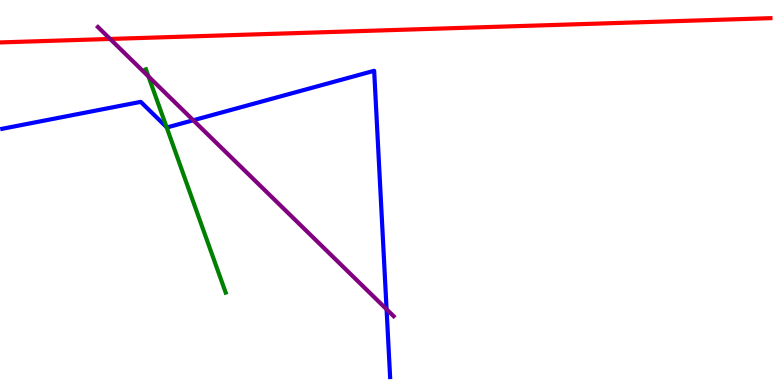[{'lines': ['blue', 'red'], 'intersections': []}, {'lines': ['green', 'red'], 'intersections': []}, {'lines': ['purple', 'red'], 'intersections': [{'x': 1.42, 'y': 8.99}]}, {'lines': ['blue', 'green'], 'intersections': [{'x': 2.15, 'y': 6.7}]}, {'lines': ['blue', 'purple'], 'intersections': [{'x': 2.49, 'y': 6.88}, {'x': 4.99, 'y': 1.97}]}, {'lines': ['green', 'purple'], 'intersections': [{'x': 1.92, 'y': 8.01}]}]